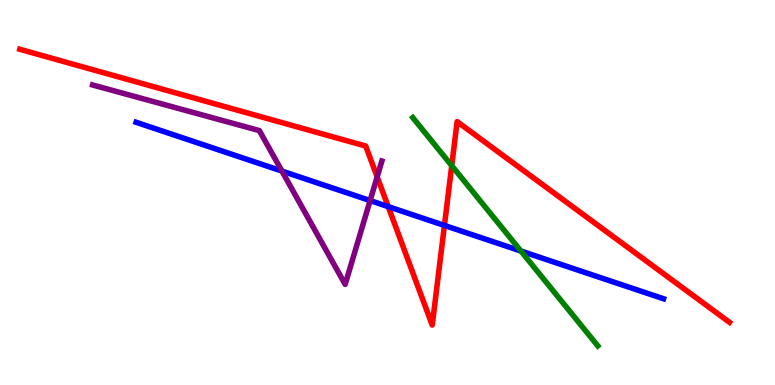[{'lines': ['blue', 'red'], 'intersections': [{'x': 5.01, 'y': 4.63}, {'x': 5.73, 'y': 4.14}]}, {'lines': ['green', 'red'], 'intersections': [{'x': 5.83, 'y': 5.7}]}, {'lines': ['purple', 'red'], 'intersections': [{'x': 4.87, 'y': 5.41}]}, {'lines': ['blue', 'green'], 'intersections': [{'x': 6.72, 'y': 3.48}]}, {'lines': ['blue', 'purple'], 'intersections': [{'x': 3.64, 'y': 5.56}, {'x': 4.78, 'y': 4.79}]}, {'lines': ['green', 'purple'], 'intersections': []}]